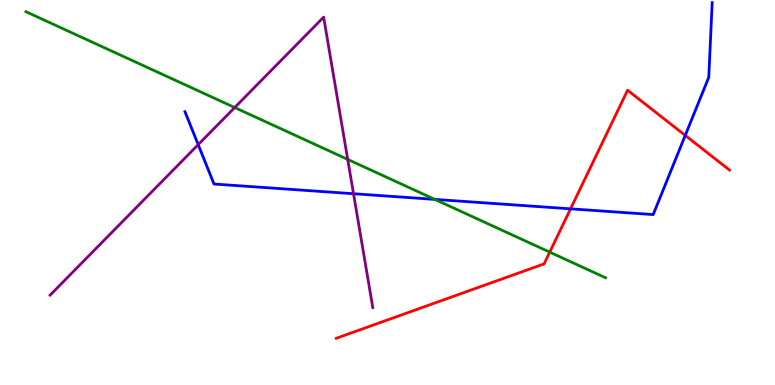[{'lines': ['blue', 'red'], 'intersections': [{'x': 7.36, 'y': 4.58}, {'x': 8.84, 'y': 6.48}]}, {'lines': ['green', 'red'], 'intersections': [{'x': 7.09, 'y': 3.45}]}, {'lines': ['purple', 'red'], 'intersections': []}, {'lines': ['blue', 'green'], 'intersections': [{'x': 5.61, 'y': 4.82}]}, {'lines': ['blue', 'purple'], 'intersections': [{'x': 2.56, 'y': 6.24}, {'x': 4.56, 'y': 4.97}]}, {'lines': ['green', 'purple'], 'intersections': [{'x': 3.03, 'y': 7.21}, {'x': 4.49, 'y': 5.86}]}]